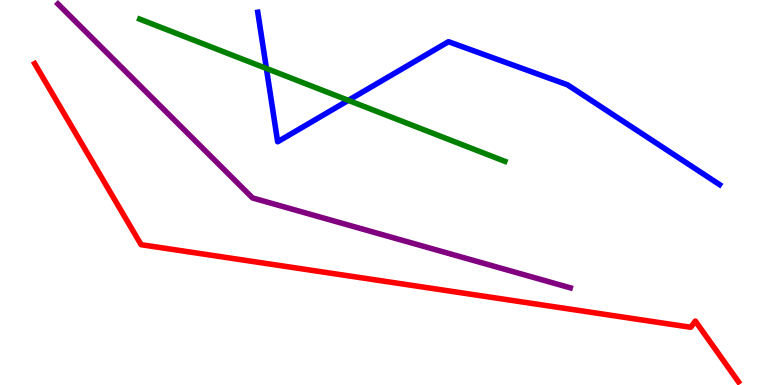[{'lines': ['blue', 'red'], 'intersections': []}, {'lines': ['green', 'red'], 'intersections': []}, {'lines': ['purple', 'red'], 'intersections': []}, {'lines': ['blue', 'green'], 'intersections': [{'x': 3.44, 'y': 8.22}, {'x': 4.49, 'y': 7.39}]}, {'lines': ['blue', 'purple'], 'intersections': []}, {'lines': ['green', 'purple'], 'intersections': []}]